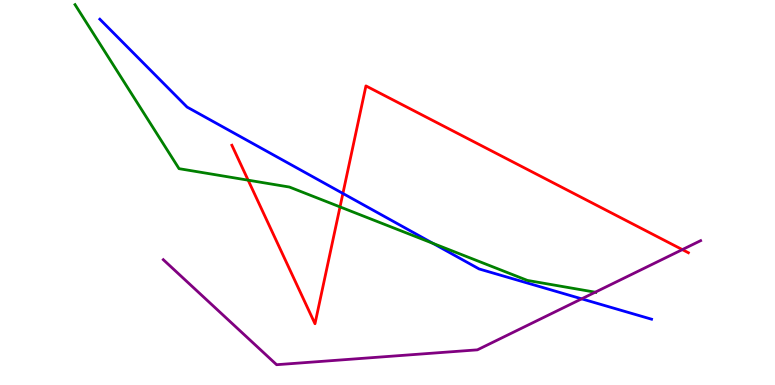[{'lines': ['blue', 'red'], 'intersections': [{'x': 4.42, 'y': 4.98}]}, {'lines': ['green', 'red'], 'intersections': [{'x': 3.2, 'y': 5.32}, {'x': 4.39, 'y': 4.63}]}, {'lines': ['purple', 'red'], 'intersections': [{'x': 8.8, 'y': 3.52}]}, {'lines': ['blue', 'green'], 'intersections': [{'x': 5.59, 'y': 3.68}]}, {'lines': ['blue', 'purple'], 'intersections': [{'x': 7.51, 'y': 2.24}]}, {'lines': ['green', 'purple'], 'intersections': [{'x': 7.68, 'y': 2.41}]}]